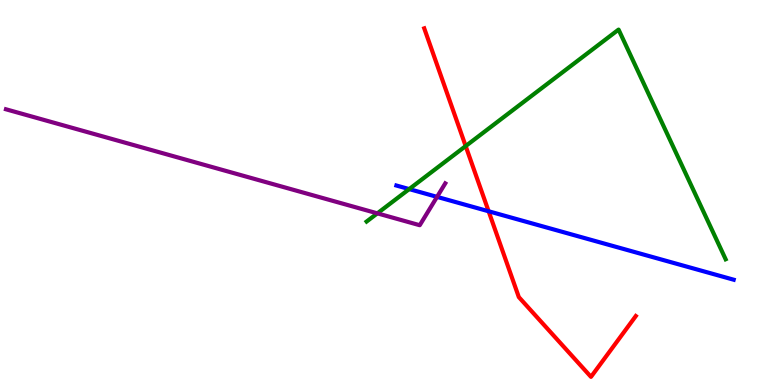[{'lines': ['blue', 'red'], 'intersections': [{'x': 6.3, 'y': 4.51}]}, {'lines': ['green', 'red'], 'intersections': [{'x': 6.01, 'y': 6.21}]}, {'lines': ['purple', 'red'], 'intersections': []}, {'lines': ['blue', 'green'], 'intersections': [{'x': 5.28, 'y': 5.09}]}, {'lines': ['blue', 'purple'], 'intersections': [{'x': 5.64, 'y': 4.89}]}, {'lines': ['green', 'purple'], 'intersections': [{'x': 4.87, 'y': 4.46}]}]